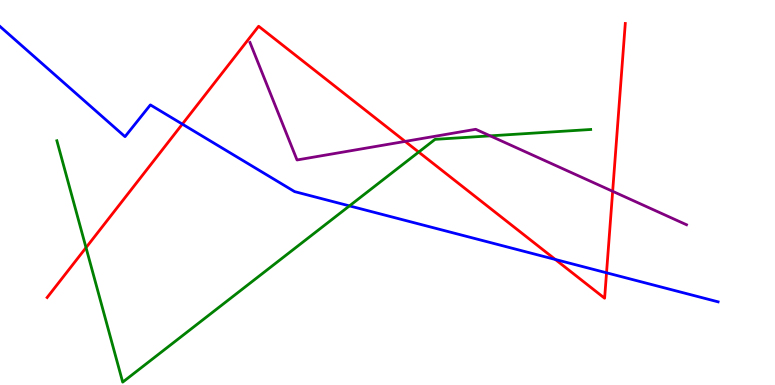[{'lines': ['blue', 'red'], 'intersections': [{'x': 2.35, 'y': 6.78}, {'x': 7.17, 'y': 3.26}, {'x': 7.83, 'y': 2.91}]}, {'lines': ['green', 'red'], 'intersections': [{'x': 1.11, 'y': 3.57}, {'x': 5.4, 'y': 6.05}]}, {'lines': ['purple', 'red'], 'intersections': [{'x': 5.23, 'y': 6.33}, {'x': 7.91, 'y': 5.03}]}, {'lines': ['blue', 'green'], 'intersections': [{'x': 4.51, 'y': 4.65}]}, {'lines': ['blue', 'purple'], 'intersections': []}, {'lines': ['green', 'purple'], 'intersections': [{'x': 6.33, 'y': 6.47}]}]